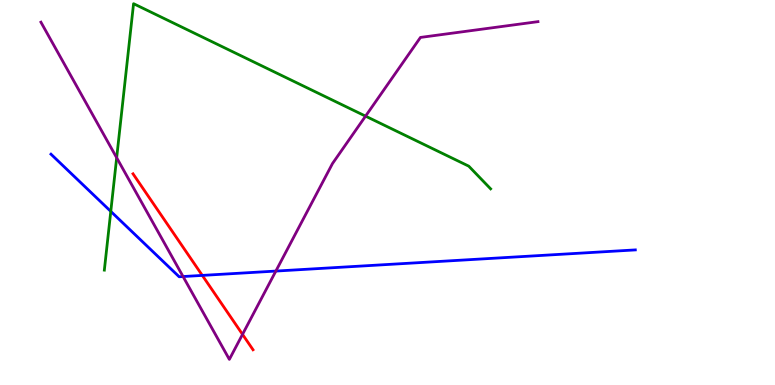[{'lines': ['blue', 'red'], 'intersections': [{'x': 2.61, 'y': 2.85}]}, {'lines': ['green', 'red'], 'intersections': []}, {'lines': ['purple', 'red'], 'intersections': [{'x': 3.13, 'y': 1.31}]}, {'lines': ['blue', 'green'], 'intersections': [{'x': 1.43, 'y': 4.51}]}, {'lines': ['blue', 'purple'], 'intersections': [{'x': 2.36, 'y': 2.82}, {'x': 3.56, 'y': 2.96}]}, {'lines': ['green', 'purple'], 'intersections': [{'x': 1.51, 'y': 5.9}, {'x': 4.72, 'y': 6.98}]}]